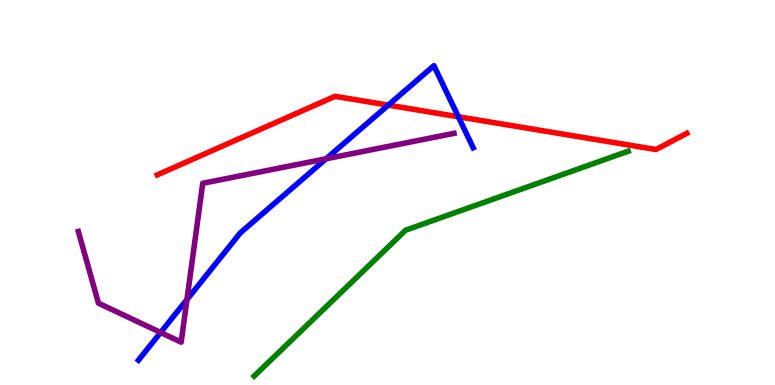[{'lines': ['blue', 'red'], 'intersections': [{'x': 5.01, 'y': 7.27}, {'x': 5.91, 'y': 6.97}]}, {'lines': ['green', 'red'], 'intersections': []}, {'lines': ['purple', 'red'], 'intersections': []}, {'lines': ['blue', 'green'], 'intersections': []}, {'lines': ['blue', 'purple'], 'intersections': [{'x': 2.07, 'y': 1.36}, {'x': 2.41, 'y': 2.22}, {'x': 4.21, 'y': 5.88}]}, {'lines': ['green', 'purple'], 'intersections': []}]